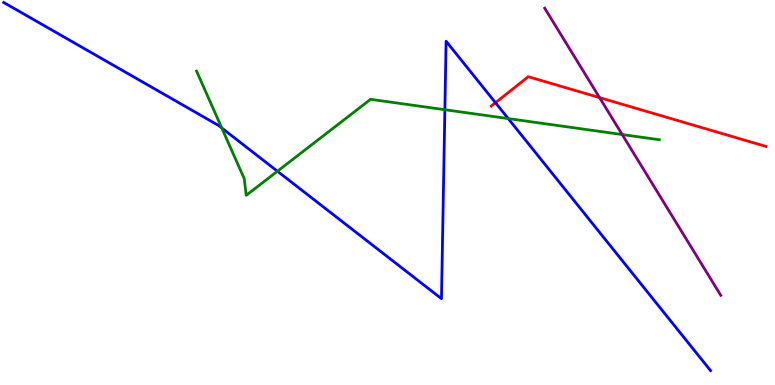[{'lines': ['blue', 'red'], 'intersections': [{'x': 6.39, 'y': 7.33}]}, {'lines': ['green', 'red'], 'intersections': []}, {'lines': ['purple', 'red'], 'intersections': [{'x': 7.74, 'y': 7.46}]}, {'lines': ['blue', 'green'], 'intersections': [{'x': 2.86, 'y': 6.68}, {'x': 3.58, 'y': 5.55}, {'x': 5.74, 'y': 7.15}, {'x': 6.56, 'y': 6.92}]}, {'lines': ['blue', 'purple'], 'intersections': []}, {'lines': ['green', 'purple'], 'intersections': [{'x': 8.03, 'y': 6.51}]}]